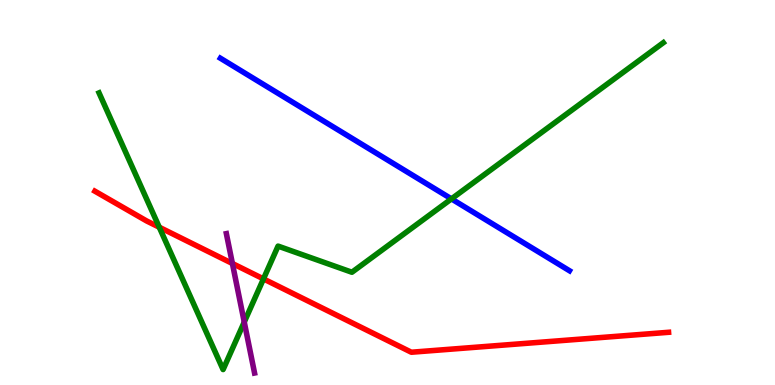[{'lines': ['blue', 'red'], 'intersections': []}, {'lines': ['green', 'red'], 'intersections': [{'x': 2.06, 'y': 4.1}, {'x': 3.4, 'y': 2.76}]}, {'lines': ['purple', 'red'], 'intersections': [{'x': 3.0, 'y': 3.16}]}, {'lines': ['blue', 'green'], 'intersections': [{'x': 5.83, 'y': 4.83}]}, {'lines': ['blue', 'purple'], 'intersections': []}, {'lines': ['green', 'purple'], 'intersections': [{'x': 3.15, 'y': 1.63}]}]